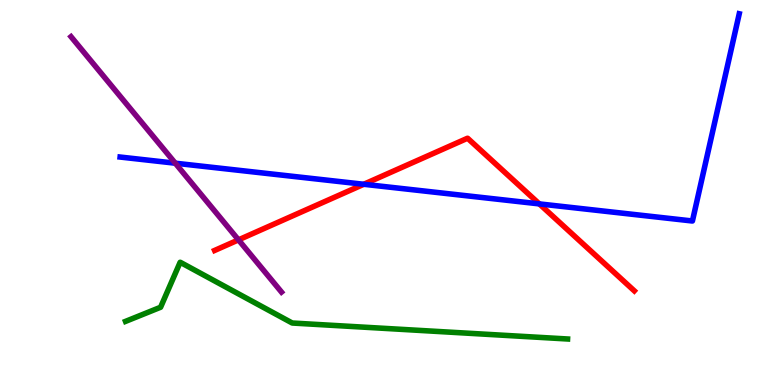[{'lines': ['blue', 'red'], 'intersections': [{'x': 4.69, 'y': 5.21}, {'x': 6.96, 'y': 4.7}]}, {'lines': ['green', 'red'], 'intersections': []}, {'lines': ['purple', 'red'], 'intersections': [{'x': 3.08, 'y': 3.77}]}, {'lines': ['blue', 'green'], 'intersections': []}, {'lines': ['blue', 'purple'], 'intersections': [{'x': 2.26, 'y': 5.76}]}, {'lines': ['green', 'purple'], 'intersections': []}]